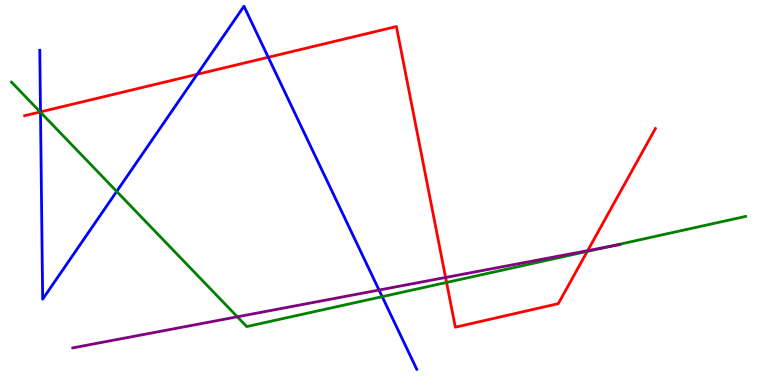[{'lines': ['blue', 'red'], 'intersections': [{'x': 0.523, 'y': 7.09}, {'x': 2.54, 'y': 8.07}, {'x': 3.46, 'y': 8.51}]}, {'lines': ['green', 'red'], 'intersections': [{'x': 0.519, 'y': 7.09}, {'x': 5.76, 'y': 2.66}, {'x': 7.58, 'y': 3.47}]}, {'lines': ['purple', 'red'], 'intersections': [{'x': 5.75, 'y': 2.79}, {'x': 7.58, 'y': 3.49}]}, {'lines': ['blue', 'green'], 'intersections': [{'x': 0.523, 'y': 7.08}, {'x': 1.51, 'y': 5.03}, {'x': 4.93, 'y': 2.29}]}, {'lines': ['blue', 'purple'], 'intersections': [{'x': 4.89, 'y': 2.47}]}, {'lines': ['green', 'purple'], 'intersections': [{'x': 3.06, 'y': 1.77}, {'x': 7.85, 'y': 3.59}]}]